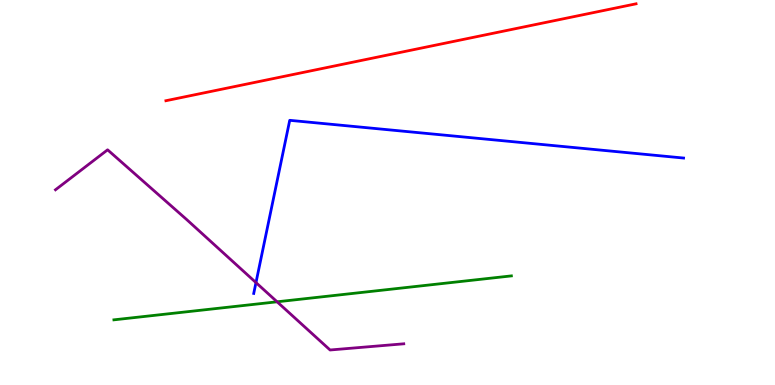[{'lines': ['blue', 'red'], 'intersections': []}, {'lines': ['green', 'red'], 'intersections': []}, {'lines': ['purple', 'red'], 'intersections': []}, {'lines': ['blue', 'green'], 'intersections': []}, {'lines': ['blue', 'purple'], 'intersections': [{'x': 3.3, 'y': 2.66}]}, {'lines': ['green', 'purple'], 'intersections': [{'x': 3.58, 'y': 2.16}]}]